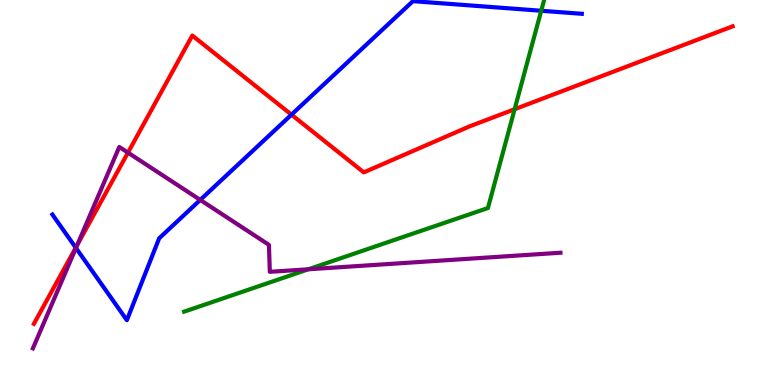[{'lines': ['blue', 'red'], 'intersections': [{'x': 0.977, 'y': 3.57}, {'x': 3.76, 'y': 7.02}]}, {'lines': ['green', 'red'], 'intersections': [{'x': 6.64, 'y': 7.16}]}, {'lines': ['purple', 'red'], 'intersections': [{'x': 0.998, 'y': 3.64}, {'x': 1.65, 'y': 6.04}]}, {'lines': ['blue', 'green'], 'intersections': [{'x': 6.98, 'y': 9.72}]}, {'lines': ['blue', 'purple'], 'intersections': [{'x': 0.98, 'y': 3.56}, {'x': 2.58, 'y': 4.81}]}, {'lines': ['green', 'purple'], 'intersections': [{'x': 3.98, 'y': 3.01}]}]